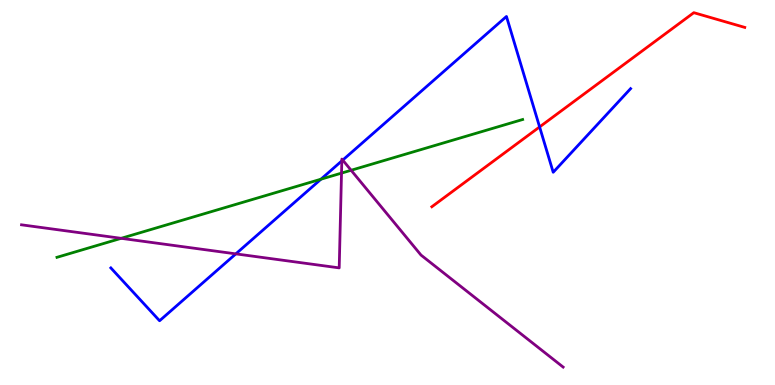[{'lines': ['blue', 'red'], 'intersections': [{'x': 6.96, 'y': 6.7}]}, {'lines': ['green', 'red'], 'intersections': []}, {'lines': ['purple', 'red'], 'intersections': []}, {'lines': ['blue', 'green'], 'intersections': [{'x': 4.14, 'y': 5.35}]}, {'lines': ['blue', 'purple'], 'intersections': [{'x': 3.04, 'y': 3.41}, {'x': 4.41, 'y': 5.82}, {'x': 4.42, 'y': 5.84}]}, {'lines': ['green', 'purple'], 'intersections': [{'x': 1.56, 'y': 3.81}, {'x': 4.41, 'y': 5.5}, {'x': 4.53, 'y': 5.58}]}]